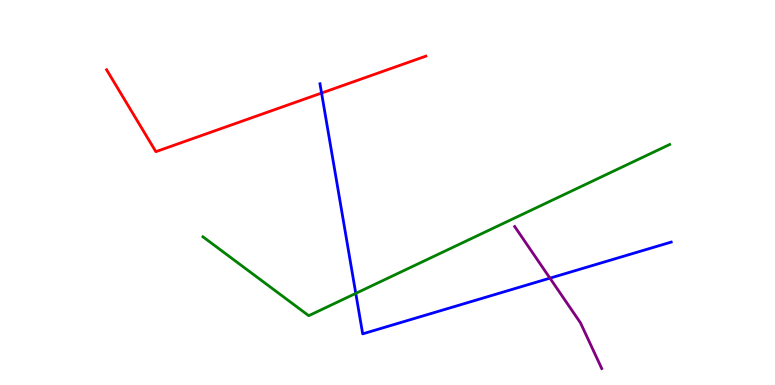[{'lines': ['blue', 'red'], 'intersections': [{'x': 4.15, 'y': 7.58}]}, {'lines': ['green', 'red'], 'intersections': []}, {'lines': ['purple', 'red'], 'intersections': []}, {'lines': ['blue', 'green'], 'intersections': [{'x': 4.59, 'y': 2.38}]}, {'lines': ['blue', 'purple'], 'intersections': [{'x': 7.1, 'y': 2.78}]}, {'lines': ['green', 'purple'], 'intersections': []}]